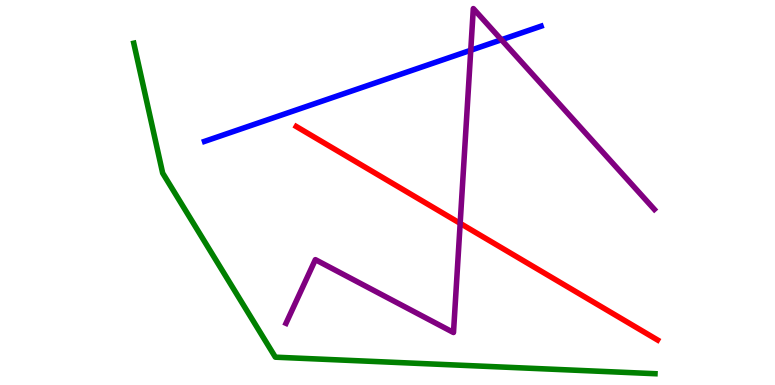[{'lines': ['blue', 'red'], 'intersections': []}, {'lines': ['green', 'red'], 'intersections': []}, {'lines': ['purple', 'red'], 'intersections': [{'x': 5.94, 'y': 4.2}]}, {'lines': ['blue', 'green'], 'intersections': []}, {'lines': ['blue', 'purple'], 'intersections': [{'x': 6.07, 'y': 8.69}, {'x': 6.47, 'y': 8.97}]}, {'lines': ['green', 'purple'], 'intersections': []}]